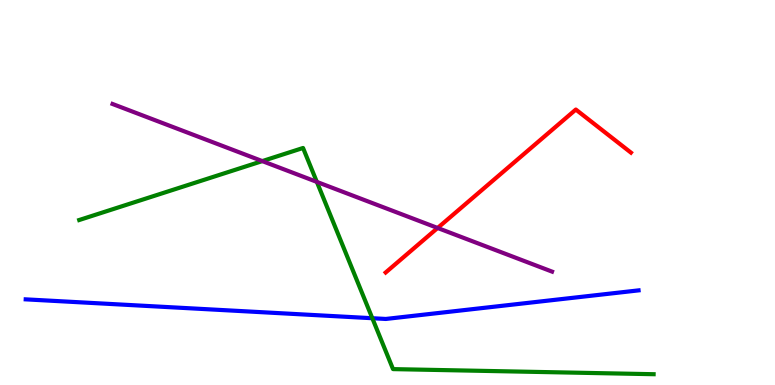[{'lines': ['blue', 'red'], 'intersections': []}, {'lines': ['green', 'red'], 'intersections': []}, {'lines': ['purple', 'red'], 'intersections': [{'x': 5.65, 'y': 4.08}]}, {'lines': ['blue', 'green'], 'intersections': [{'x': 4.8, 'y': 1.73}]}, {'lines': ['blue', 'purple'], 'intersections': []}, {'lines': ['green', 'purple'], 'intersections': [{'x': 3.38, 'y': 5.82}, {'x': 4.09, 'y': 5.28}]}]